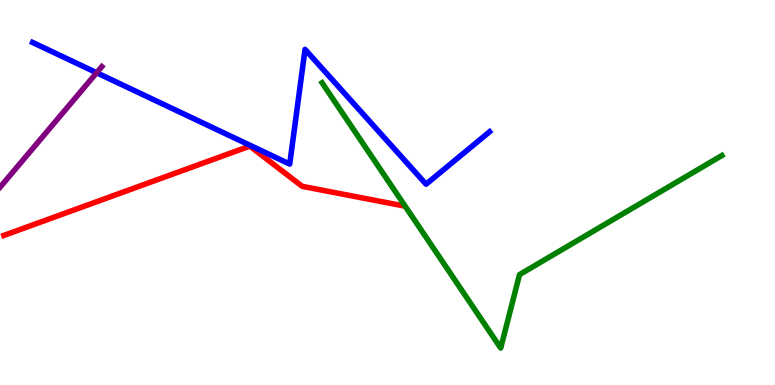[{'lines': ['blue', 'red'], 'intersections': []}, {'lines': ['green', 'red'], 'intersections': []}, {'lines': ['purple', 'red'], 'intersections': []}, {'lines': ['blue', 'green'], 'intersections': []}, {'lines': ['blue', 'purple'], 'intersections': [{'x': 1.25, 'y': 8.11}]}, {'lines': ['green', 'purple'], 'intersections': []}]